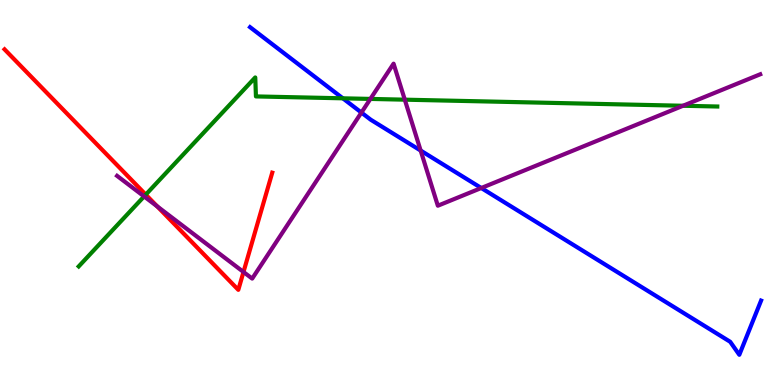[{'lines': ['blue', 'red'], 'intersections': []}, {'lines': ['green', 'red'], 'intersections': [{'x': 1.88, 'y': 4.94}]}, {'lines': ['purple', 'red'], 'intersections': [{'x': 2.03, 'y': 4.64}, {'x': 3.14, 'y': 2.94}]}, {'lines': ['blue', 'green'], 'intersections': [{'x': 4.42, 'y': 7.45}]}, {'lines': ['blue', 'purple'], 'intersections': [{'x': 4.66, 'y': 7.08}, {'x': 5.43, 'y': 6.09}, {'x': 6.21, 'y': 5.12}]}, {'lines': ['green', 'purple'], 'intersections': [{'x': 1.86, 'y': 4.9}, {'x': 4.78, 'y': 7.43}, {'x': 5.22, 'y': 7.41}, {'x': 8.81, 'y': 7.25}]}]